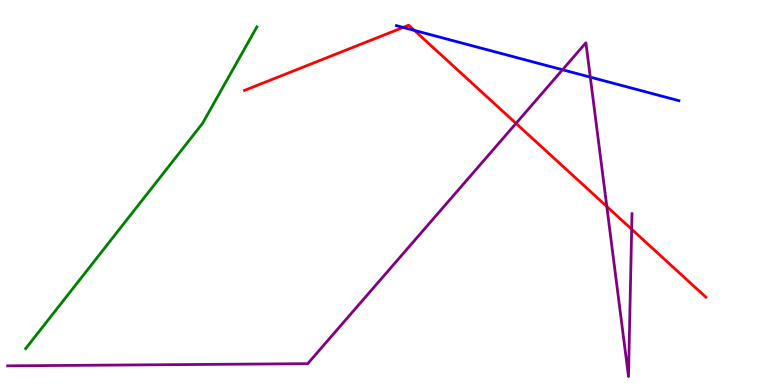[{'lines': ['blue', 'red'], 'intersections': [{'x': 5.2, 'y': 9.29}, {'x': 5.35, 'y': 9.21}]}, {'lines': ['green', 'red'], 'intersections': []}, {'lines': ['purple', 'red'], 'intersections': [{'x': 6.66, 'y': 6.79}, {'x': 7.83, 'y': 4.64}, {'x': 8.15, 'y': 4.05}]}, {'lines': ['blue', 'green'], 'intersections': []}, {'lines': ['blue', 'purple'], 'intersections': [{'x': 7.26, 'y': 8.19}, {'x': 7.62, 'y': 8.0}]}, {'lines': ['green', 'purple'], 'intersections': []}]